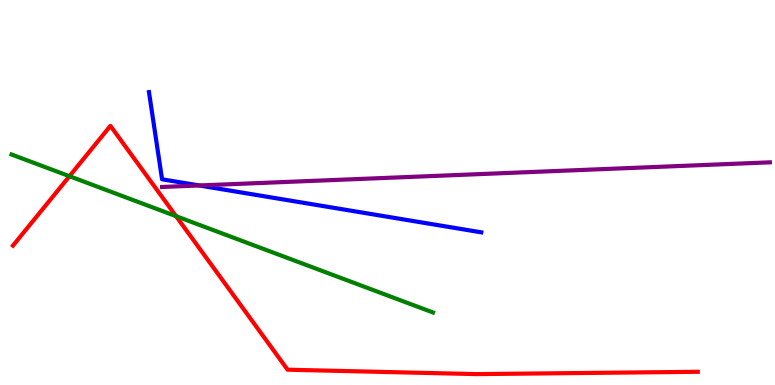[{'lines': ['blue', 'red'], 'intersections': []}, {'lines': ['green', 'red'], 'intersections': [{'x': 0.896, 'y': 5.42}, {'x': 2.27, 'y': 4.39}]}, {'lines': ['purple', 'red'], 'intersections': []}, {'lines': ['blue', 'green'], 'intersections': []}, {'lines': ['blue', 'purple'], 'intersections': [{'x': 2.57, 'y': 5.18}]}, {'lines': ['green', 'purple'], 'intersections': []}]